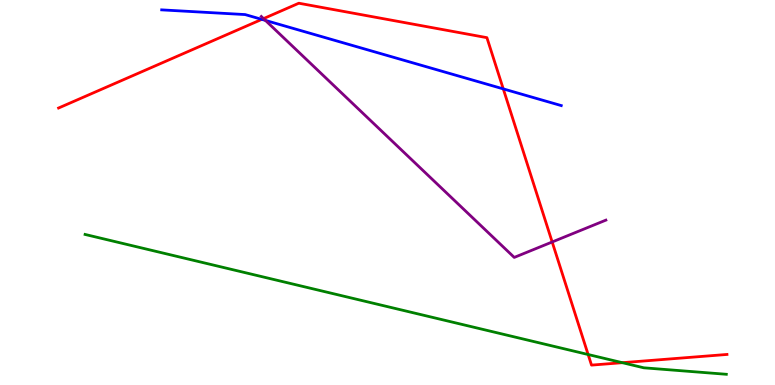[{'lines': ['blue', 'red'], 'intersections': [{'x': 3.38, 'y': 9.5}, {'x': 6.49, 'y': 7.69}]}, {'lines': ['green', 'red'], 'intersections': [{'x': 7.59, 'y': 0.792}, {'x': 8.03, 'y': 0.58}]}, {'lines': ['purple', 'red'], 'intersections': [{'x': 3.4, 'y': 9.52}, {'x': 7.12, 'y': 3.71}]}, {'lines': ['blue', 'green'], 'intersections': []}, {'lines': ['blue', 'purple'], 'intersections': [{'x': 3.42, 'y': 9.47}]}, {'lines': ['green', 'purple'], 'intersections': []}]